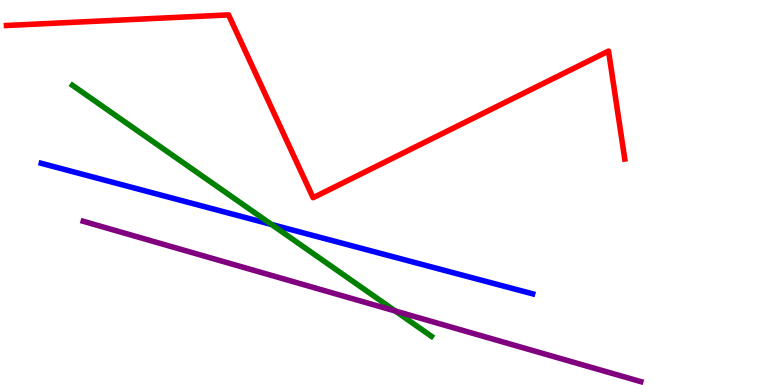[{'lines': ['blue', 'red'], 'intersections': []}, {'lines': ['green', 'red'], 'intersections': []}, {'lines': ['purple', 'red'], 'intersections': []}, {'lines': ['blue', 'green'], 'intersections': [{'x': 3.5, 'y': 4.17}]}, {'lines': ['blue', 'purple'], 'intersections': []}, {'lines': ['green', 'purple'], 'intersections': [{'x': 5.1, 'y': 1.92}]}]